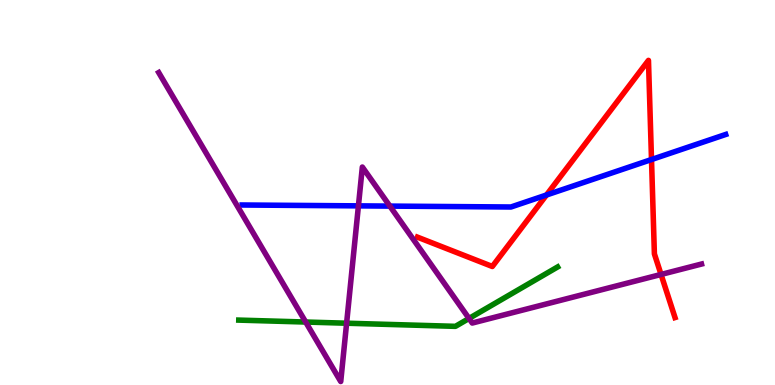[{'lines': ['blue', 'red'], 'intersections': [{'x': 7.05, 'y': 4.94}, {'x': 8.41, 'y': 5.86}]}, {'lines': ['green', 'red'], 'intersections': []}, {'lines': ['purple', 'red'], 'intersections': [{'x': 8.53, 'y': 2.87}]}, {'lines': ['blue', 'green'], 'intersections': []}, {'lines': ['blue', 'purple'], 'intersections': [{'x': 4.62, 'y': 4.65}, {'x': 5.03, 'y': 4.65}]}, {'lines': ['green', 'purple'], 'intersections': [{'x': 3.94, 'y': 1.64}, {'x': 4.47, 'y': 1.6}, {'x': 6.05, 'y': 1.73}]}]